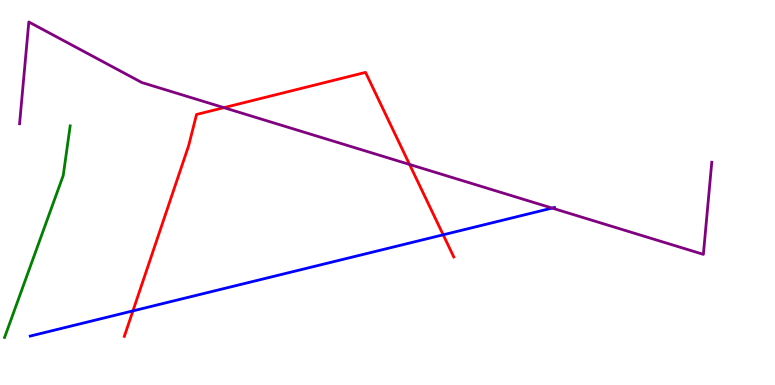[{'lines': ['blue', 'red'], 'intersections': [{'x': 1.72, 'y': 1.93}, {'x': 5.72, 'y': 3.9}]}, {'lines': ['green', 'red'], 'intersections': []}, {'lines': ['purple', 'red'], 'intersections': [{'x': 2.89, 'y': 7.2}, {'x': 5.28, 'y': 5.73}]}, {'lines': ['blue', 'green'], 'intersections': []}, {'lines': ['blue', 'purple'], 'intersections': [{'x': 7.12, 'y': 4.6}]}, {'lines': ['green', 'purple'], 'intersections': []}]